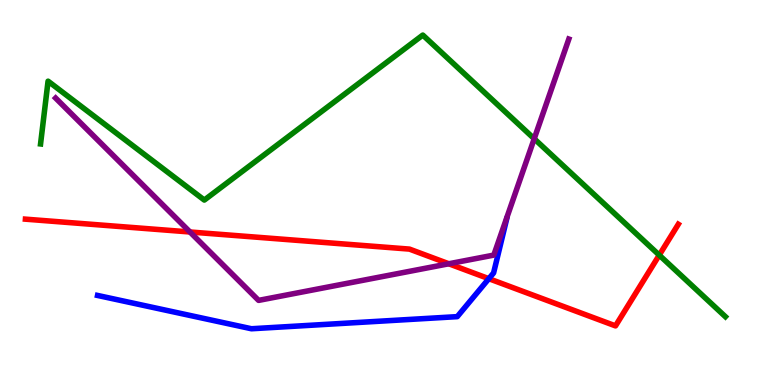[{'lines': ['blue', 'red'], 'intersections': [{'x': 6.31, 'y': 2.76}]}, {'lines': ['green', 'red'], 'intersections': [{'x': 8.51, 'y': 3.37}]}, {'lines': ['purple', 'red'], 'intersections': [{'x': 2.45, 'y': 3.97}, {'x': 5.79, 'y': 3.15}]}, {'lines': ['blue', 'green'], 'intersections': []}, {'lines': ['blue', 'purple'], 'intersections': []}, {'lines': ['green', 'purple'], 'intersections': [{'x': 6.89, 'y': 6.4}]}]